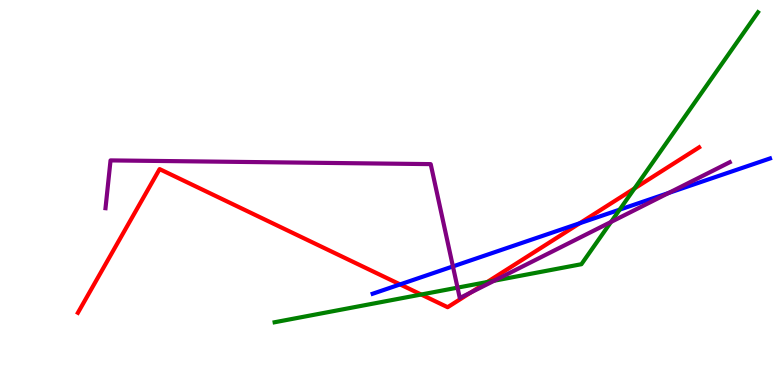[{'lines': ['blue', 'red'], 'intersections': [{'x': 5.16, 'y': 2.61}, {'x': 7.48, 'y': 4.2}]}, {'lines': ['green', 'red'], 'intersections': [{'x': 5.43, 'y': 2.35}, {'x': 6.29, 'y': 2.67}, {'x': 8.19, 'y': 5.11}]}, {'lines': ['purple', 'red'], 'intersections': [{'x': 6.07, 'y': 2.4}]}, {'lines': ['blue', 'green'], 'intersections': [{'x': 8.0, 'y': 4.55}]}, {'lines': ['blue', 'purple'], 'intersections': [{'x': 5.84, 'y': 3.08}, {'x': 8.63, 'y': 4.99}]}, {'lines': ['green', 'purple'], 'intersections': [{'x': 5.9, 'y': 2.53}, {'x': 6.38, 'y': 2.71}, {'x': 7.88, 'y': 4.24}]}]